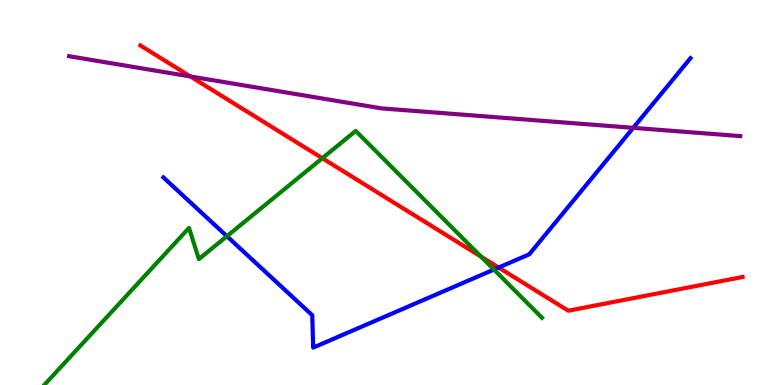[{'lines': ['blue', 'red'], 'intersections': [{'x': 6.43, 'y': 3.05}]}, {'lines': ['green', 'red'], 'intersections': [{'x': 4.16, 'y': 5.89}, {'x': 6.21, 'y': 3.33}]}, {'lines': ['purple', 'red'], 'intersections': [{'x': 2.46, 'y': 8.01}]}, {'lines': ['blue', 'green'], 'intersections': [{'x': 2.93, 'y': 3.86}, {'x': 6.37, 'y': 3.0}]}, {'lines': ['blue', 'purple'], 'intersections': [{'x': 8.17, 'y': 6.68}]}, {'lines': ['green', 'purple'], 'intersections': []}]